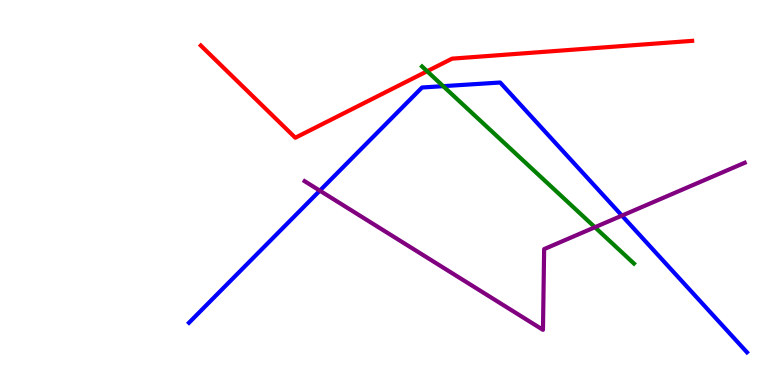[{'lines': ['blue', 'red'], 'intersections': []}, {'lines': ['green', 'red'], 'intersections': [{'x': 5.51, 'y': 8.15}]}, {'lines': ['purple', 'red'], 'intersections': []}, {'lines': ['blue', 'green'], 'intersections': [{'x': 5.72, 'y': 7.76}]}, {'lines': ['blue', 'purple'], 'intersections': [{'x': 4.13, 'y': 5.05}, {'x': 8.02, 'y': 4.4}]}, {'lines': ['green', 'purple'], 'intersections': [{'x': 7.68, 'y': 4.1}]}]